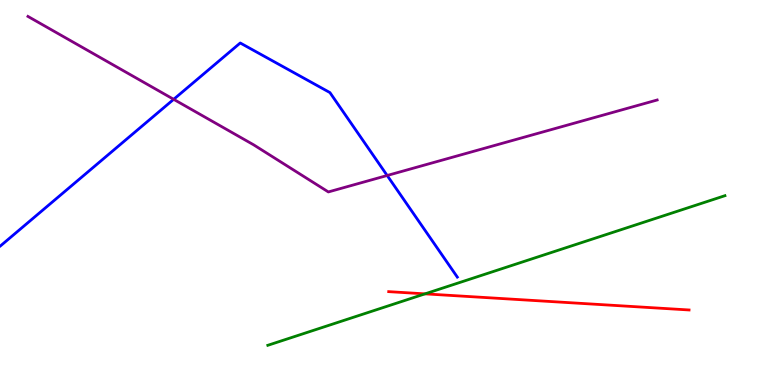[{'lines': ['blue', 'red'], 'intersections': []}, {'lines': ['green', 'red'], 'intersections': [{'x': 5.48, 'y': 2.37}]}, {'lines': ['purple', 'red'], 'intersections': []}, {'lines': ['blue', 'green'], 'intersections': []}, {'lines': ['blue', 'purple'], 'intersections': [{'x': 2.24, 'y': 7.42}, {'x': 5.0, 'y': 5.44}]}, {'lines': ['green', 'purple'], 'intersections': []}]